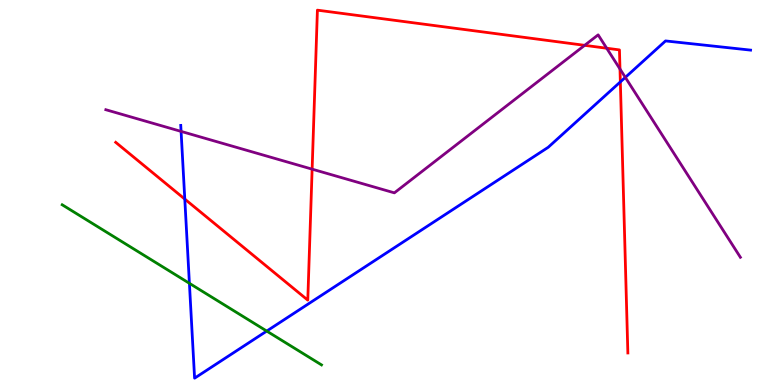[{'lines': ['blue', 'red'], 'intersections': [{'x': 2.38, 'y': 4.83}, {'x': 8.0, 'y': 7.87}]}, {'lines': ['green', 'red'], 'intersections': []}, {'lines': ['purple', 'red'], 'intersections': [{'x': 4.03, 'y': 5.61}, {'x': 7.54, 'y': 8.82}, {'x': 7.83, 'y': 8.75}, {'x': 8.0, 'y': 8.21}]}, {'lines': ['blue', 'green'], 'intersections': [{'x': 2.44, 'y': 2.64}, {'x': 3.44, 'y': 1.4}]}, {'lines': ['blue', 'purple'], 'intersections': [{'x': 2.34, 'y': 6.59}, {'x': 8.07, 'y': 7.99}]}, {'lines': ['green', 'purple'], 'intersections': []}]